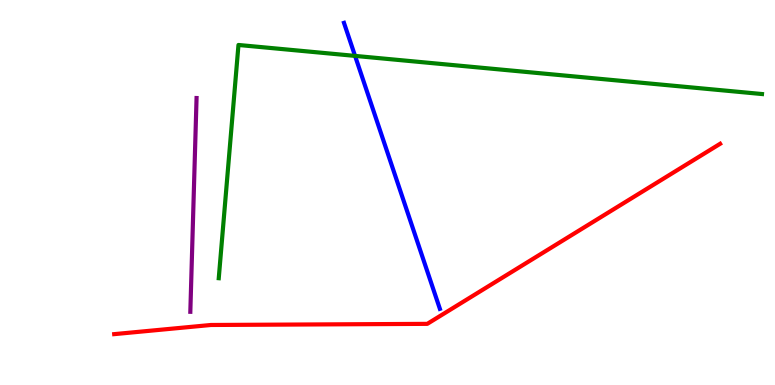[{'lines': ['blue', 'red'], 'intersections': []}, {'lines': ['green', 'red'], 'intersections': []}, {'lines': ['purple', 'red'], 'intersections': []}, {'lines': ['blue', 'green'], 'intersections': [{'x': 4.58, 'y': 8.55}]}, {'lines': ['blue', 'purple'], 'intersections': []}, {'lines': ['green', 'purple'], 'intersections': []}]